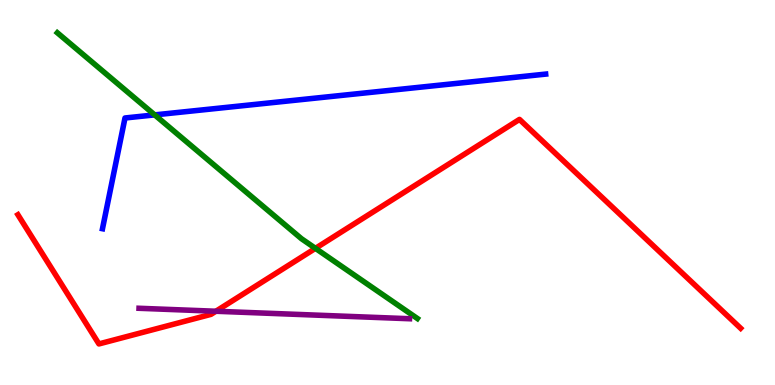[{'lines': ['blue', 'red'], 'intersections': []}, {'lines': ['green', 'red'], 'intersections': [{'x': 4.07, 'y': 3.55}]}, {'lines': ['purple', 'red'], 'intersections': [{'x': 2.79, 'y': 1.92}]}, {'lines': ['blue', 'green'], 'intersections': [{'x': 2.0, 'y': 7.02}]}, {'lines': ['blue', 'purple'], 'intersections': []}, {'lines': ['green', 'purple'], 'intersections': []}]